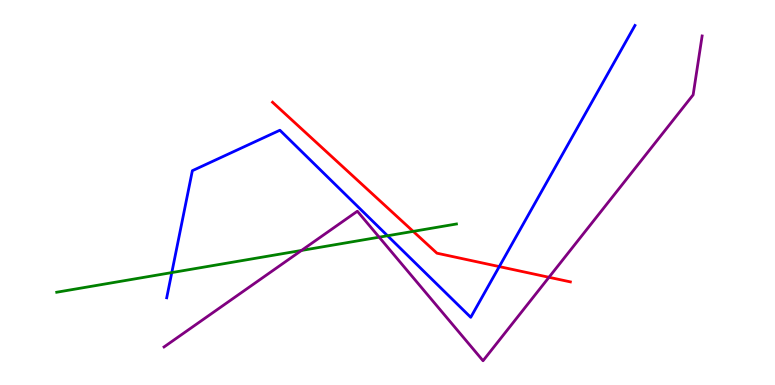[{'lines': ['blue', 'red'], 'intersections': [{'x': 6.44, 'y': 3.08}]}, {'lines': ['green', 'red'], 'intersections': [{'x': 5.33, 'y': 3.99}]}, {'lines': ['purple', 'red'], 'intersections': [{'x': 7.08, 'y': 2.8}]}, {'lines': ['blue', 'green'], 'intersections': [{'x': 2.22, 'y': 2.92}, {'x': 5.0, 'y': 3.88}]}, {'lines': ['blue', 'purple'], 'intersections': []}, {'lines': ['green', 'purple'], 'intersections': [{'x': 3.89, 'y': 3.49}, {'x': 4.89, 'y': 3.84}]}]